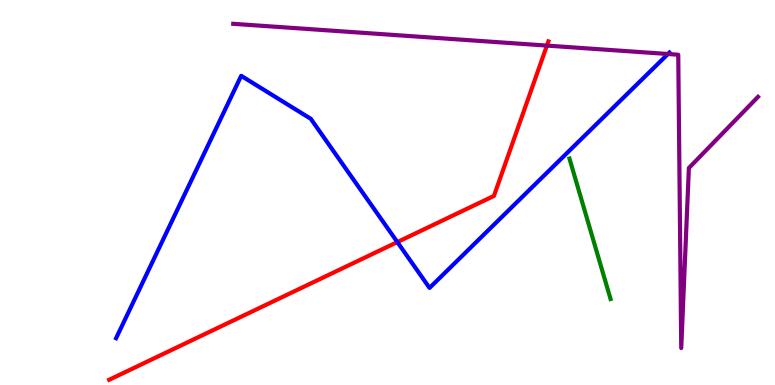[{'lines': ['blue', 'red'], 'intersections': [{'x': 5.13, 'y': 3.71}]}, {'lines': ['green', 'red'], 'intersections': []}, {'lines': ['purple', 'red'], 'intersections': [{'x': 7.06, 'y': 8.82}]}, {'lines': ['blue', 'green'], 'intersections': []}, {'lines': ['blue', 'purple'], 'intersections': [{'x': 8.62, 'y': 8.6}]}, {'lines': ['green', 'purple'], 'intersections': []}]